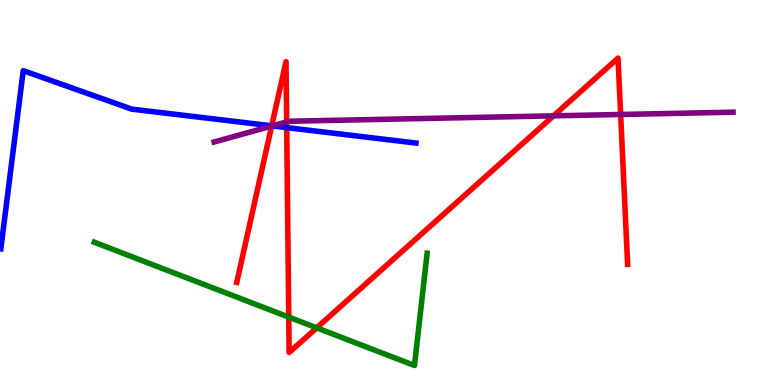[{'lines': ['blue', 'red'], 'intersections': [{'x': 3.51, 'y': 6.73}, {'x': 3.7, 'y': 6.69}]}, {'lines': ['green', 'red'], 'intersections': [{'x': 3.73, 'y': 1.76}, {'x': 4.09, 'y': 1.48}]}, {'lines': ['purple', 'red'], 'intersections': [{'x': 3.51, 'y': 6.73}, {'x': 3.7, 'y': 6.83}, {'x': 7.14, 'y': 6.99}, {'x': 8.01, 'y': 7.03}]}, {'lines': ['blue', 'green'], 'intersections': []}, {'lines': ['blue', 'purple'], 'intersections': [{'x': 3.51, 'y': 6.73}]}, {'lines': ['green', 'purple'], 'intersections': []}]